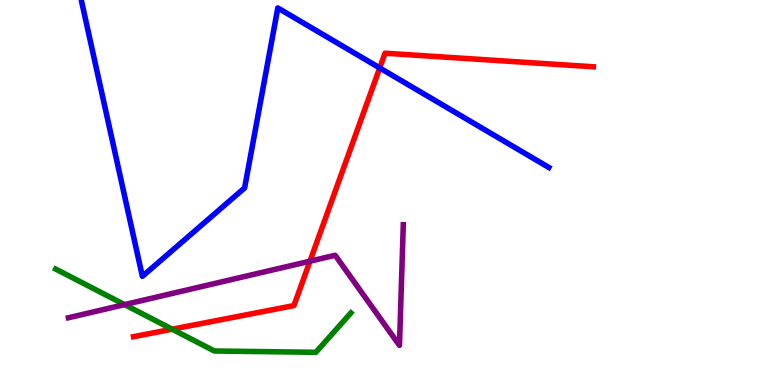[{'lines': ['blue', 'red'], 'intersections': [{'x': 4.9, 'y': 8.24}]}, {'lines': ['green', 'red'], 'intersections': [{'x': 2.22, 'y': 1.45}]}, {'lines': ['purple', 'red'], 'intersections': [{'x': 4.0, 'y': 3.22}]}, {'lines': ['blue', 'green'], 'intersections': []}, {'lines': ['blue', 'purple'], 'intersections': []}, {'lines': ['green', 'purple'], 'intersections': [{'x': 1.61, 'y': 2.09}]}]